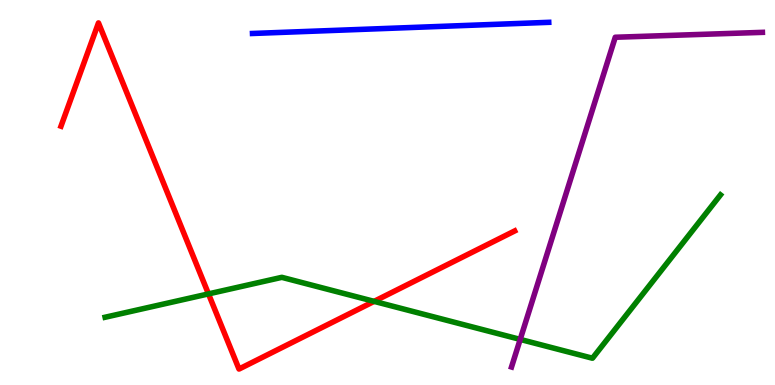[{'lines': ['blue', 'red'], 'intersections': []}, {'lines': ['green', 'red'], 'intersections': [{'x': 2.69, 'y': 2.37}, {'x': 4.83, 'y': 2.17}]}, {'lines': ['purple', 'red'], 'intersections': []}, {'lines': ['blue', 'green'], 'intersections': []}, {'lines': ['blue', 'purple'], 'intersections': []}, {'lines': ['green', 'purple'], 'intersections': [{'x': 6.71, 'y': 1.18}]}]